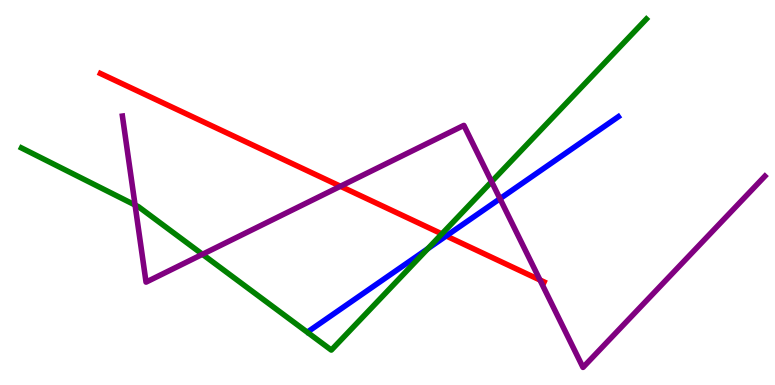[{'lines': ['blue', 'red'], 'intersections': [{'x': 5.76, 'y': 3.87}]}, {'lines': ['green', 'red'], 'intersections': [{'x': 5.7, 'y': 3.92}]}, {'lines': ['purple', 'red'], 'intersections': [{'x': 4.39, 'y': 5.16}, {'x': 6.97, 'y': 2.73}]}, {'lines': ['blue', 'green'], 'intersections': [{'x': 5.52, 'y': 3.54}]}, {'lines': ['blue', 'purple'], 'intersections': [{'x': 6.45, 'y': 4.84}]}, {'lines': ['green', 'purple'], 'intersections': [{'x': 1.74, 'y': 4.67}, {'x': 2.61, 'y': 3.39}, {'x': 6.34, 'y': 5.28}]}]